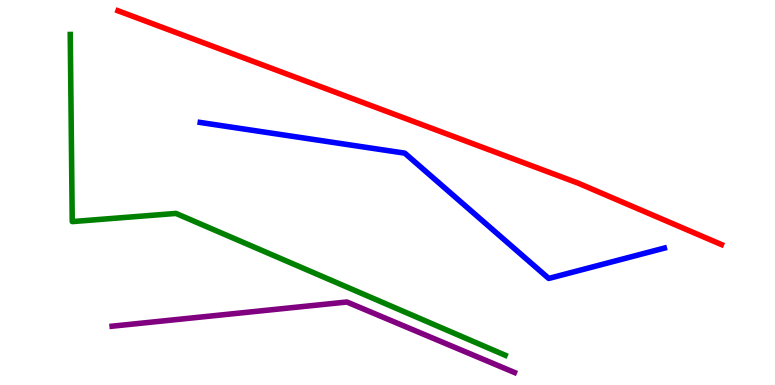[{'lines': ['blue', 'red'], 'intersections': []}, {'lines': ['green', 'red'], 'intersections': []}, {'lines': ['purple', 'red'], 'intersections': []}, {'lines': ['blue', 'green'], 'intersections': []}, {'lines': ['blue', 'purple'], 'intersections': []}, {'lines': ['green', 'purple'], 'intersections': []}]